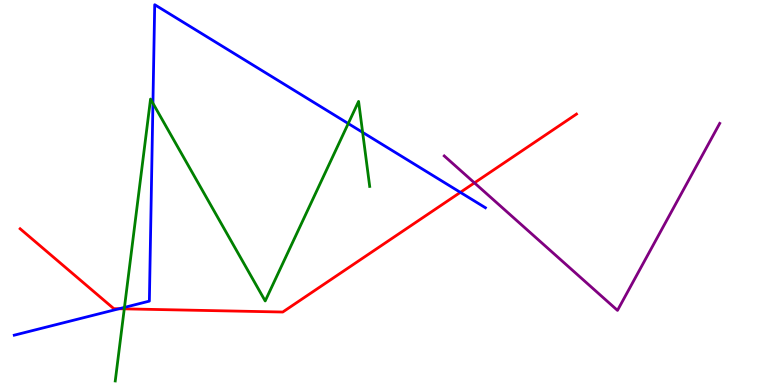[{'lines': ['blue', 'red'], 'intersections': [{'x': 1.54, 'y': 1.98}, {'x': 5.94, 'y': 5.0}]}, {'lines': ['green', 'red'], 'intersections': [{'x': 1.6, 'y': 1.98}]}, {'lines': ['purple', 'red'], 'intersections': [{'x': 6.12, 'y': 5.25}]}, {'lines': ['blue', 'green'], 'intersections': [{'x': 1.61, 'y': 2.02}, {'x': 1.97, 'y': 7.32}, {'x': 4.49, 'y': 6.79}, {'x': 4.68, 'y': 6.56}]}, {'lines': ['blue', 'purple'], 'intersections': []}, {'lines': ['green', 'purple'], 'intersections': []}]